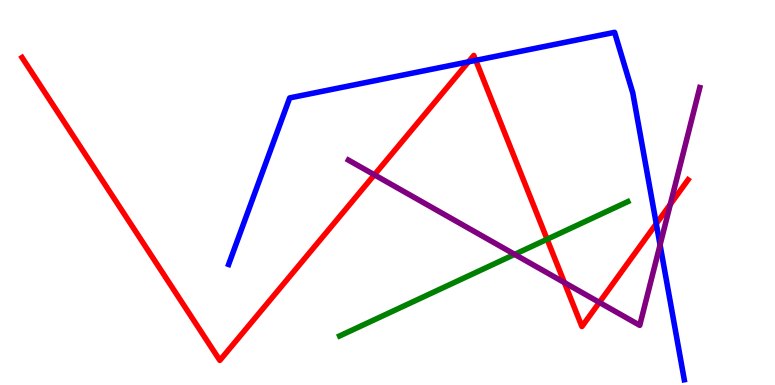[{'lines': ['blue', 'red'], 'intersections': [{'x': 6.05, 'y': 8.39}, {'x': 6.14, 'y': 8.43}, {'x': 8.47, 'y': 4.19}]}, {'lines': ['green', 'red'], 'intersections': [{'x': 7.06, 'y': 3.79}]}, {'lines': ['purple', 'red'], 'intersections': [{'x': 4.83, 'y': 5.46}, {'x': 7.28, 'y': 2.66}, {'x': 7.73, 'y': 2.15}, {'x': 8.65, 'y': 4.69}]}, {'lines': ['blue', 'green'], 'intersections': []}, {'lines': ['blue', 'purple'], 'intersections': [{'x': 8.52, 'y': 3.64}]}, {'lines': ['green', 'purple'], 'intersections': [{'x': 6.64, 'y': 3.39}]}]